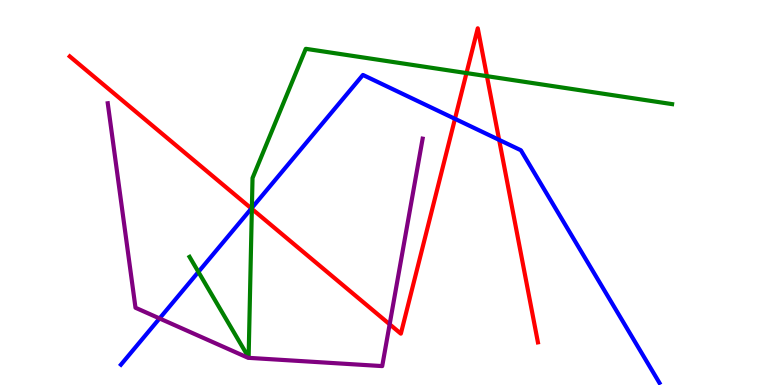[{'lines': ['blue', 'red'], 'intersections': [{'x': 3.24, 'y': 4.58}, {'x': 5.87, 'y': 6.91}, {'x': 6.44, 'y': 6.37}]}, {'lines': ['green', 'red'], 'intersections': [{'x': 3.25, 'y': 4.57}, {'x': 6.02, 'y': 8.1}, {'x': 6.28, 'y': 8.02}]}, {'lines': ['purple', 'red'], 'intersections': [{'x': 5.03, 'y': 1.58}]}, {'lines': ['blue', 'green'], 'intersections': [{'x': 2.56, 'y': 2.94}, {'x': 3.25, 'y': 4.6}]}, {'lines': ['blue', 'purple'], 'intersections': [{'x': 2.06, 'y': 1.73}]}, {'lines': ['green', 'purple'], 'intersections': []}]